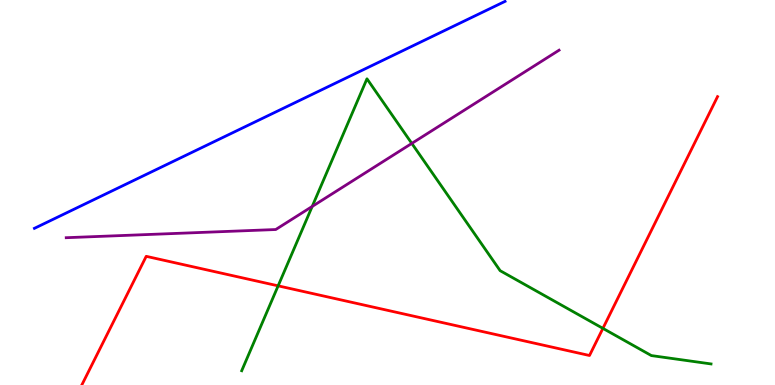[{'lines': ['blue', 'red'], 'intersections': []}, {'lines': ['green', 'red'], 'intersections': [{'x': 3.59, 'y': 2.58}, {'x': 7.78, 'y': 1.47}]}, {'lines': ['purple', 'red'], 'intersections': []}, {'lines': ['blue', 'green'], 'intersections': []}, {'lines': ['blue', 'purple'], 'intersections': []}, {'lines': ['green', 'purple'], 'intersections': [{'x': 4.03, 'y': 4.64}, {'x': 5.31, 'y': 6.28}]}]